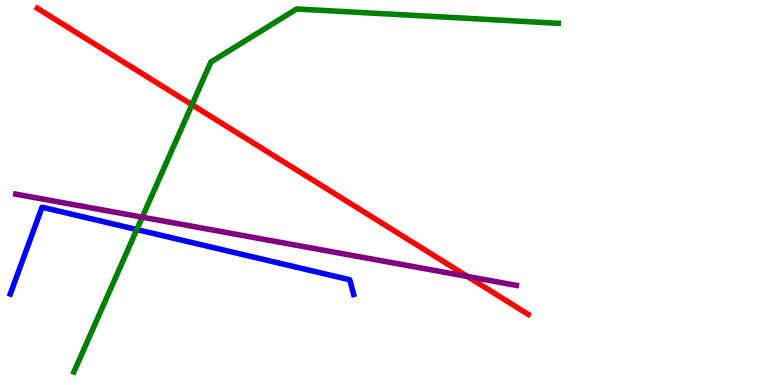[{'lines': ['blue', 'red'], 'intersections': []}, {'lines': ['green', 'red'], 'intersections': [{'x': 2.48, 'y': 7.28}]}, {'lines': ['purple', 'red'], 'intersections': [{'x': 6.03, 'y': 2.82}]}, {'lines': ['blue', 'green'], 'intersections': [{'x': 1.77, 'y': 4.04}]}, {'lines': ['blue', 'purple'], 'intersections': []}, {'lines': ['green', 'purple'], 'intersections': [{'x': 1.84, 'y': 4.36}]}]